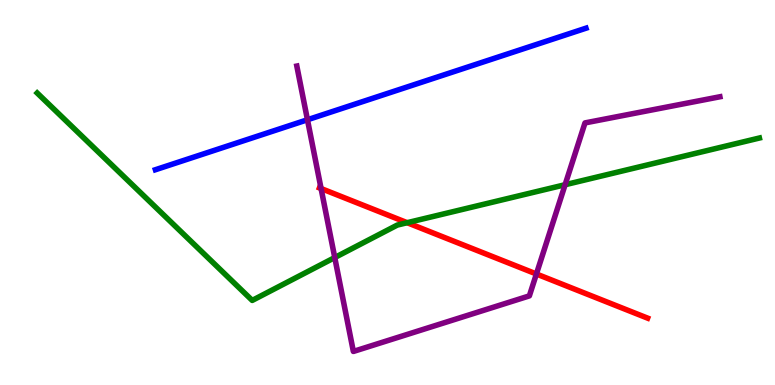[{'lines': ['blue', 'red'], 'intersections': []}, {'lines': ['green', 'red'], 'intersections': [{'x': 5.25, 'y': 4.22}]}, {'lines': ['purple', 'red'], 'intersections': [{'x': 4.14, 'y': 5.1}, {'x': 6.92, 'y': 2.88}]}, {'lines': ['blue', 'green'], 'intersections': []}, {'lines': ['blue', 'purple'], 'intersections': [{'x': 3.97, 'y': 6.89}]}, {'lines': ['green', 'purple'], 'intersections': [{'x': 4.32, 'y': 3.31}, {'x': 7.29, 'y': 5.2}]}]